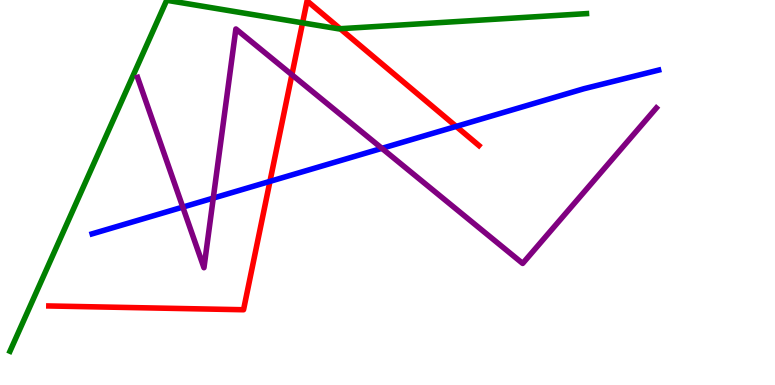[{'lines': ['blue', 'red'], 'intersections': [{'x': 3.48, 'y': 5.29}, {'x': 5.89, 'y': 6.72}]}, {'lines': ['green', 'red'], 'intersections': [{'x': 3.9, 'y': 9.41}, {'x': 4.39, 'y': 9.25}]}, {'lines': ['purple', 'red'], 'intersections': [{'x': 3.77, 'y': 8.06}]}, {'lines': ['blue', 'green'], 'intersections': []}, {'lines': ['blue', 'purple'], 'intersections': [{'x': 2.36, 'y': 4.62}, {'x': 2.75, 'y': 4.85}, {'x': 4.93, 'y': 6.15}]}, {'lines': ['green', 'purple'], 'intersections': []}]